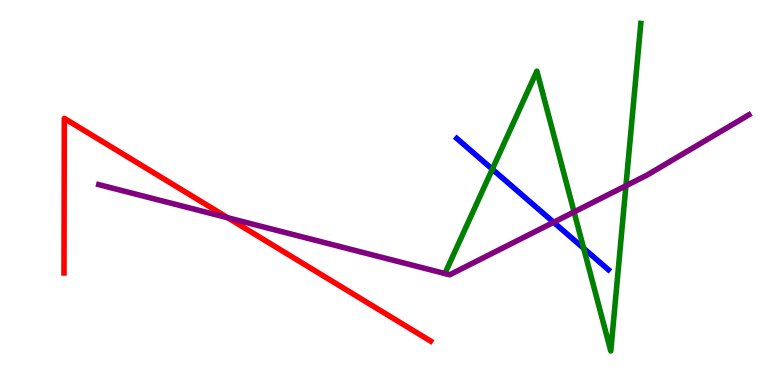[{'lines': ['blue', 'red'], 'intersections': []}, {'lines': ['green', 'red'], 'intersections': []}, {'lines': ['purple', 'red'], 'intersections': [{'x': 2.94, 'y': 4.34}]}, {'lines': ['blue', 'green'], 'intersections': [{'x': 6.35, 'y': 5.61}, {'x': 7.53, 'y': 3.55}]}, {'lines': ['blue', 'purple'], 'intersections': [{'x': 7.14, 'y': 4.23}]}, {'lines': ['green', 'purple'], 'intersections': [{'x': 7.41, 'y': 4.49}, {'x': 8.08, 'y': 5.17}]}]